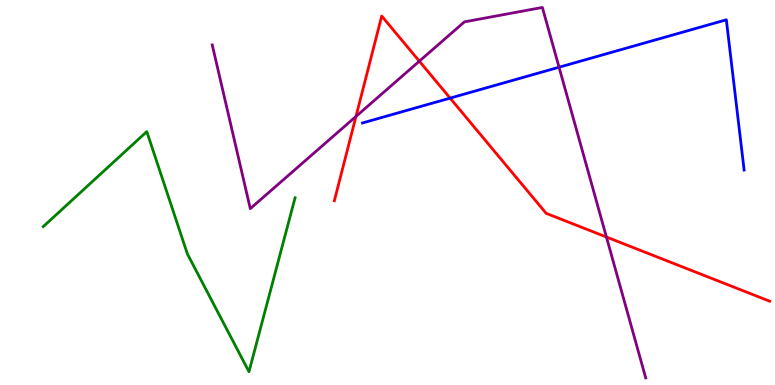[{'lines': ['blue', 'red'], 'intersections': [{'x': 5.81, 'y': 7.45}]}, {'lines': ['green', 'red'], 'intersections': []}, {'lines': ['purple', 'red'], 'intersections': [{'x': 4.59, 'y': 6.98}, {'x': 5.41, 'y': 8.41}, {'x': 7.82, 'y': 3.84}]}, {'lines': ['blue', 'green'], 'intersections': []}, {'lines': ['blue', 'purple'], 'intersections': [{'x': 7.21, 'y': 8.25}]}, {'lines': ['green', 'purple'], 'intersections': []}]